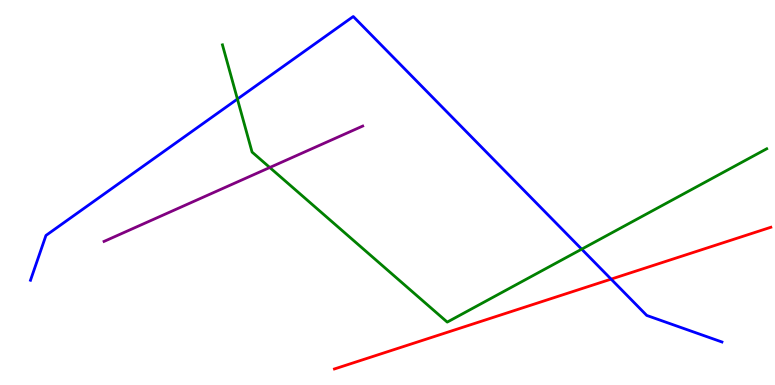[{'lines': ['blue', 'red'], 'intersections': [{'x': 7.89, 'y': 2.75}]}, {'lines': ['green', 'red'], 'intersections': []}, {'lines': ['purple', 'red'], 'intersections': []}, {'lines': ['blue', 'green'], 'intersections': [{'x': 3.06, 'y': 7.43}, {'x': 7.51, 'y': 3.53}]}, {'lines': ['blue', 'purple'], 'intersections': []}, {'lines': ['green', 'purple'], 'intersections': [{'x': 3.48, 'y': 5.65}]}]